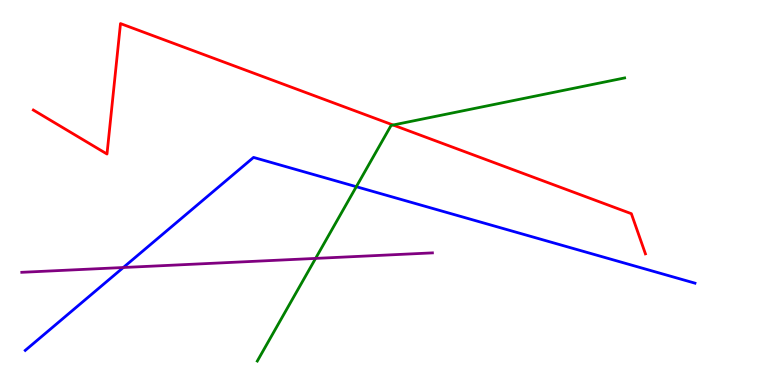[{'lines': ['blue', 'red'], 'intersections': []}, {'lines': ['green', 'red'], 'intersections': [{'x': 5.07, 'y': 6.75}]}, {'lines': ['purple', 'red'], 'intersections': []}, {'lines': ['blue', 'green'], 'intersections': [{'x': 4.6, 'y': 5.15}]}, {'lines': ['blue', 'purple'], 'intersections': [{'x': 1.59, 'y': 3.05}]}, {'lines': ['green', 'purple'], 'intersections': [{'x': 4.07, 'y': 3.29}]}]